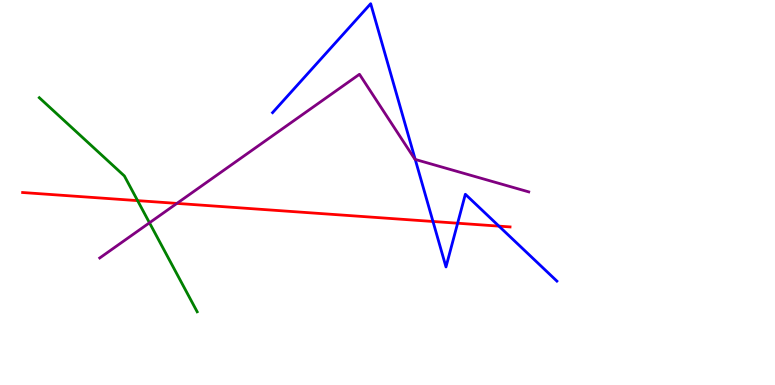[{'lines': ['blue', 'red'], 'intersections': [{'x': 5.59, 'y': 4.25}, {'x': 5.9, 'y': 4.2}, {'x': 6.44, 'y': 4.13}]}, {'lines': ['green', 'red'], 'intersections': [{'x': 1.78, 'y': 4.79}]}, {'lines': ['purple', 'red'], 'intersections': [{'x': 2.28, 'y': 4.72}]}, {'lines': ['blue', 'green'], 'intersections': []}, {'lines': ['blue', 'purple'], 'intersections': [{'x': 5.36, 'y': 5.86}]}, {'lines': ['green', 'purple'], 'intersections': [{'x': 1.93, 'y': 4.21}]}]